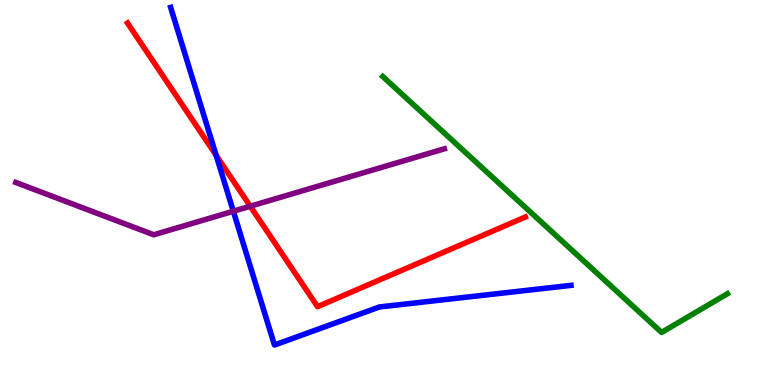[{'lines': ['blue', 'red'], 'intersections': [{'x': 2.79, 'y': 5.97}]}, {'lines': ['green', 'red'], 'intersections': []}, {'lines': ['purple', 'red'], 'intersections': [{'x': 3.23, 'y': 4.64}]}, {'lines': ['blue', 'green'], 'intersections': []}, {'lines': ['blue', 'purple'], 'intersections': [{'x': 3.01, 'y': 4.51}]}, {'lines': ['green', 'purple'], 'intersections': []}]